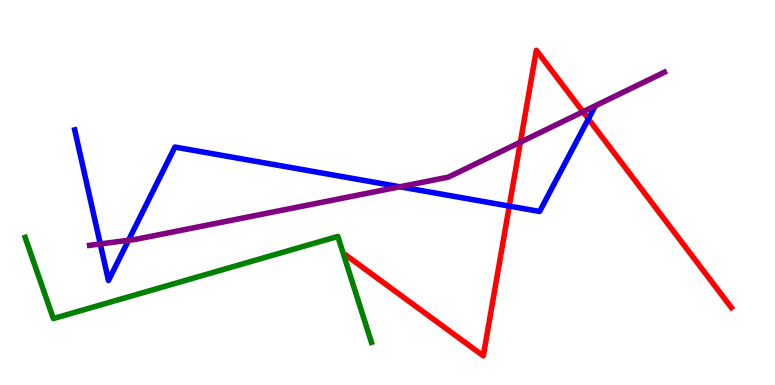[{'lines': ['blue', 'red'], 'intersections': [{'x': 6.57, 'y': 4.65}, {'x': 7.59, 'y': 6.91}]}, {'lines': ['green', 'red'], 'intersections': []}, {'lines': ['purple', 'red'], 'intersections': [{'x': 6.71, 'y': 6.31}, {'x': 7.52, 'y': 7.1}]}, {'lines': ['blue', 'green'], 'intersections': []}, {'lines': ['blue', 'purple'], 'intersections': [{'x': 1.29, 'y': 3.66}, {'x': 1.66, 'y': 3.76}, {'x': 5.16, 'y': 5.15}]}, {'lines': ['green', 'purple'], 'intersections': []}]